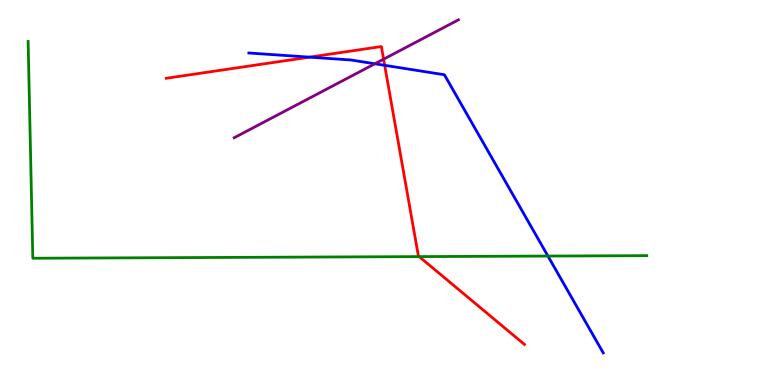[{'lines': ['blue', 'red'], 'intersections': [{'x': 3.99, 'y': 8.52}, {'x': 4.96, 'y': 8.3}]}, {'lines': ['green', 'red'], 'intersections': [{'x': 5.41, 'y': 3.33}]}, {'lines': ['purple', 'red'], 'intersections': [{'x': 4.95, 'y': 8.46}]}, {'lines': ['blue', 'green'], 'intersections': [{'x': 7.07, 'y': 3.35}]}, {'lines': ['blue', 'purple'], 'intersections': [{'x': 4.84, 'y': 8.34}]}, {'lines': ['green', 'purple'], 'intersections': []}]